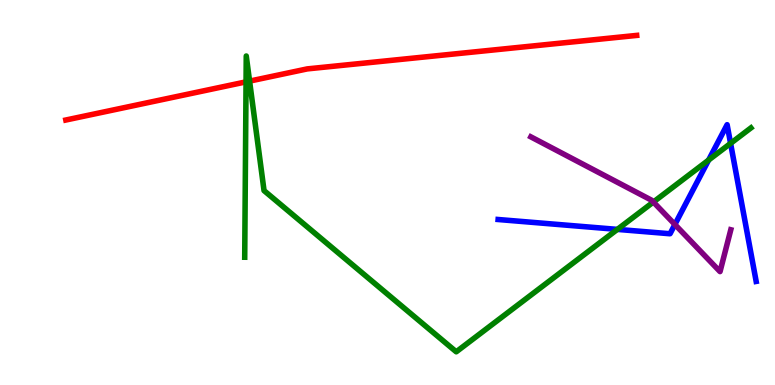[{'lines': ['blue', 'red'], 'intersections': []}, {'lines': ['green', 'red'], 'intersections': [{'x': 3.17, 'y': 7.87}, {'x': 3.22, 'y': 7.89}]}, {'lines': ['purple', 'red'], 'intersections': []}, {'lines': ['blue', 'green'], 'intersections': [{'x': 7.97, 'y': 4.04}, {'x': 9.14, 'y': 5.84}, {'x': 9.43, 'y': 6.28}]}, {'lines': ['blue', 'purple'], 'intersections': [{'x': 8.71, 'y': 4.17}]}, {'lines': ['green', 'purple'], 'intersections': [{'x': 8.43, 'y': 4.75}]}]